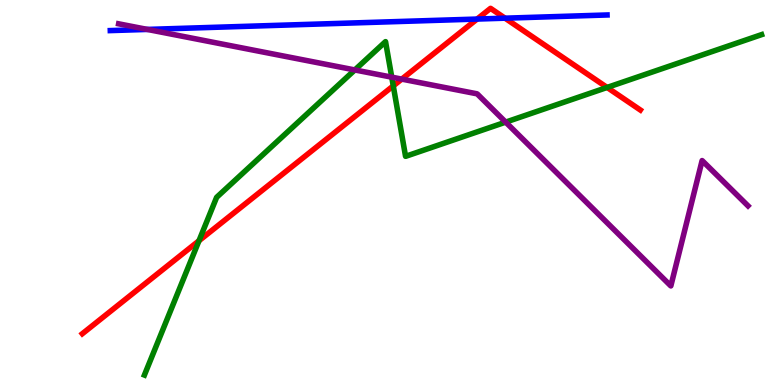[{'lines': ['blue', 'red'], 'intersections': [{'x': 6.16, 'y': 9.5}, {'x': 6.52, 'y': 9.53}]}, {'lines': ['green', 'red'], 'intersections': [{'x': 2.57, 'y': 3.75}, {'x': 5.07, 'y': 7.77}, {'x': 7.83, 'y': 7.73}]}, {'lines': ['purple', 'red'], 'intersections': [{'x': 5.18, 'y': 7.94}]}, {'lines': ['blue', 'green'], 'intersections': []}, {'lines': ['blue', 'purple'], 'intersections': [{'x': 1.9, 'y': 9.24}]}, {'lines': ['green', 'purple'], 'intersections': [{'x': 4.58, 'y': 8.18}, {'x': 5.05, 'y': 8.0}, {'x': 6.52, 'y': 6.83}]}]